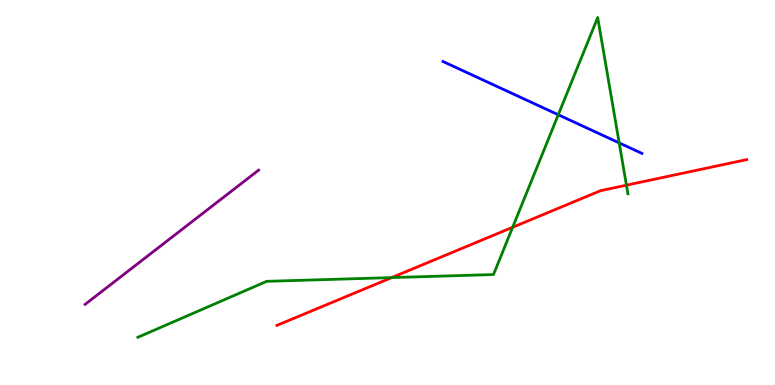[{'lines': ['blue', 'red'], 'intersections': []}, {'lines': ['green', 'red'], 'intersections': [{'x': 5.05, 'y': 2.79}, {'x': 6.61, 'y': 4.1}, {'x': 8.08, 'y': 5.19}]}, {'lines': ['purple', 'red'], 'intersections': []}, {'lines': ['blue', 'green'], 'intersections': [{'x': 7.2, 'y': 7.02}, {'x': 7.99, 'y': 6.29}]}, {'lines': ['blue', 'purple'], 'intersections': []}, {'lines': ['green', 'purple'], 'intersections': []}]